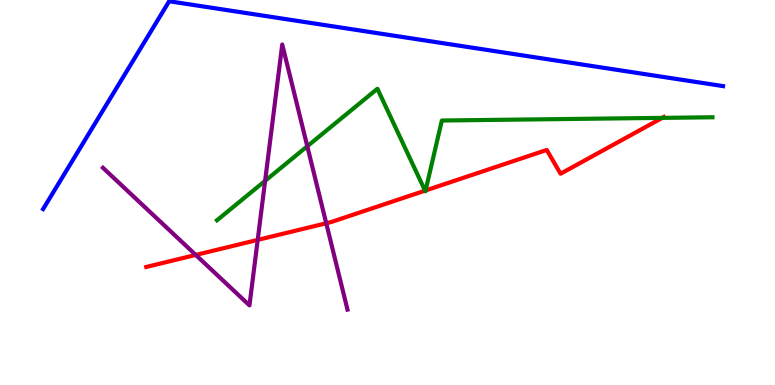[{'lines': ['blue', 'red'], 'intersections': []}, {'lines': ['green', 'red'], 'intersections': [{'x': 5.48, 'y': 5.05}, {'x': 5.49, 'y': 5.05}, {'x': 8.54, 'y': 6.94}]}, {'lines': ['purple', 'red'], 'intersections': [{'x': 2.53, 'y': 3.38}, {'x': 3.33, 'y': 3.77}, {'x': 4.21, 'y': 4.2}]}, {'lines': ['blue', 'green'], 'intersections': []}, {'lines': ['blue', 'purple'], 'intersections': []}, {'lines': ['green', 'purple'], 'intersections': [{'x': 3.42, 'y': 5.3}, {'x': 3.96, 'y': 6.2}]}]